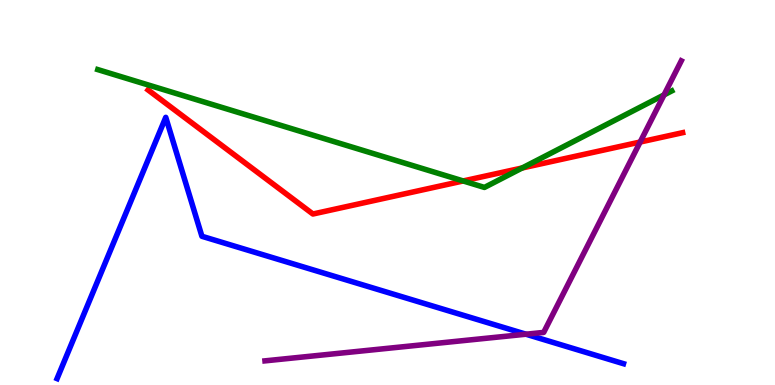[{'lines': ['blue', 'red'], 'intersections': []}, {'lines': ['green', 'red'], 'intersections': [{'x': 5.98, 'y': 5.3}, {'x': 6.74, 'y': 5.64}]}, {'lines': ['purple', 'red'], 'intersections': [{'x': 8.26, 'y': 6.31}]}, {'lines': ['blue', 'green'], 'intersections': []}, {'lines': ['blue', 'purple'], 'intersections': [{'x': 6.79, 'y': 1.32}]}, {'lines': ['green', 'purple'], 'intersections': [{'x': 8.57, 'y': 7.54}]}]